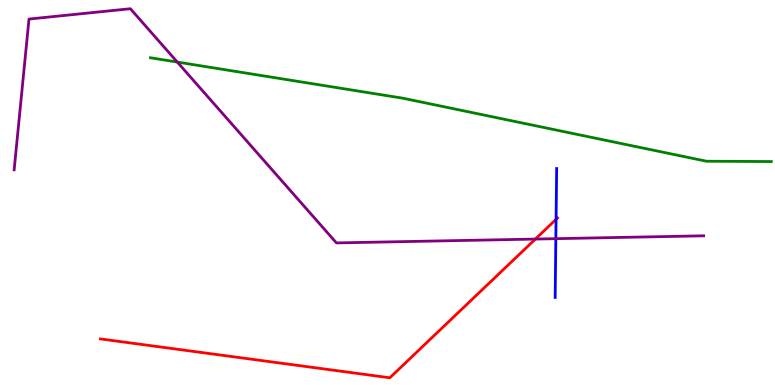[{'lines': ['blue', 'red'], 'intersections': [{'x': 7.18, 'y': 4.3}]}, {'lines': ['green', 'red'], 'intersections': []}, {'lines': ['purple', 'red'], 'intersections': [{'x': 6.91, 'y': 3.79}]}, {'lines': ['blue', 'green'], 'intersections': []}, {'lines': ['blue', 'purple'], 'intersections': [{'x': 7.17, 'y': 3.8}]}, {'lines': ['green', 'purple'], 'intersections': [{'x': 2.29, 'y': 8.39}]}]